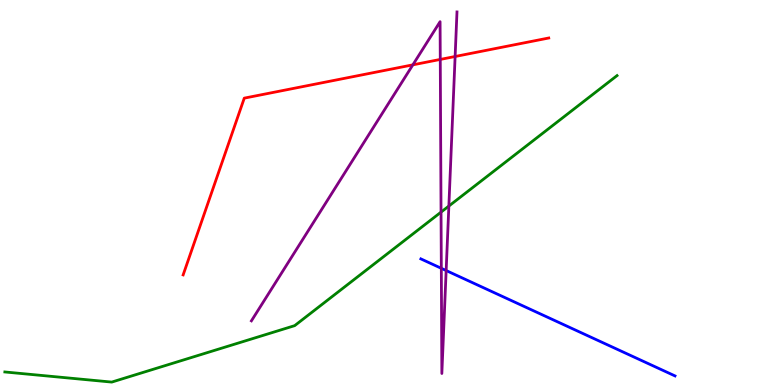[{'lines': ['blue', 'red'], 'intersections': []}, {'lines': ['green', 'red'], 'intersections': []}, {'lines': ['purple', 'red'], 'intersections': [{'x': 5.33, 'y': 8.32}, {'x': 5.68, 'y': 8.46}, {'x': 5.87, 'y': 8.53}]}, {'lines': ['blue', 'green'], 'intersections': []}, {'lines': ['blue', 'purple'], 'intersections': [{'x': 5.69, 'y': 3.03}, {'x': 5.76, 'y': 2.97}]}, {'lines': ['green', 'purple'], 'intersections': [{'x': 5.69, 'y': 4.49}, {'x': 5.79, 'y': 4.65}]}]